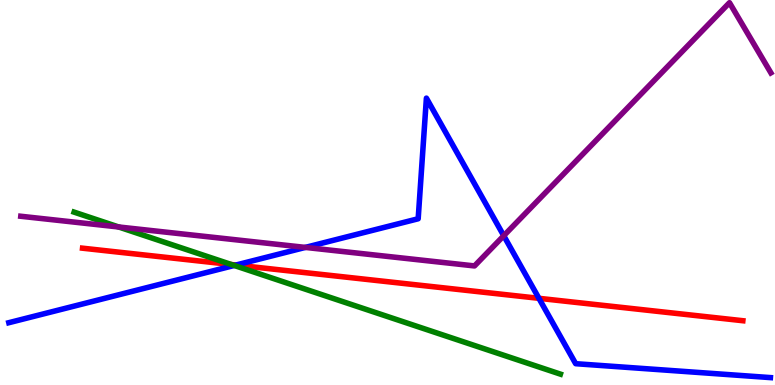[{'lines': ['blue', 'red'], 'intersections': [{'x': 3.04, 'y': 3.12}, {'x': 6.95, 'y': 2.25}]}, {'lines': ['green', 'red'], 'intersections': [{'x': 2.99, 'y': 3.13}]}, {'lines': ['purple', 'red'], 'intersections': []}, {'lines': ['blue', 'green'], 'intersections': [{'x': 3.02, 'y': 3.1}]}, {'lines': ['blue', 'purple'], 'intersections': [{'x': 3.94, 'y': 3.57}, {'x': 6.5, 'y': 3.88}]}, {'lines': ['green', 'purple'], 'intersections': [{'x': 1.53, 'y': 4.1}]}]